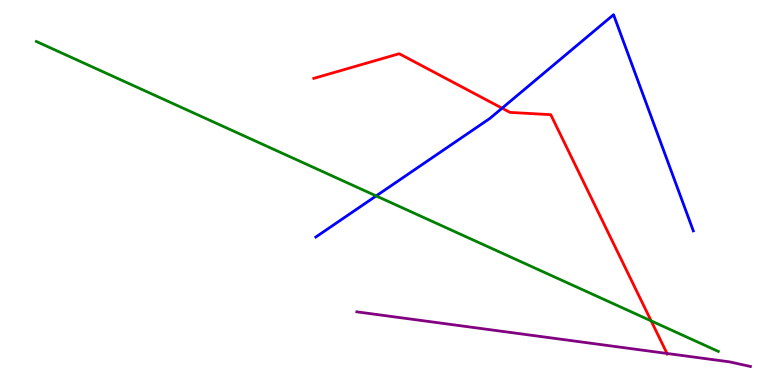[{'lines': ['blue', 'red'], 'intersections': [{'x': 6.48, 'y': 7.19}]}, {'lines': ['green', 'red'], 'intersections': [{'x': 8.4, 'y': 1.67}]}, {'lines': ['purple', 'red'], 'intersections': [{'x': 8.61, 'y': 0.819}]}, {'lines': ['blue', 'green'], 'intersections': [{'x': 4.85, 'y': 4.91}]}, {'lines': ['blue', 'purple'], 'intersections': []}, {'lines': ['green', 'purple'], 'intersections': []}]